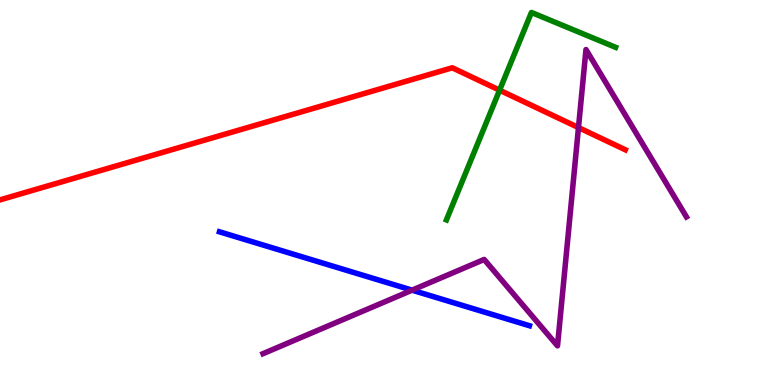[{'lines': ['blue', 'red'], 'intersections': []}, {'lines': ['green', 'red'], 'intersections': [{'x': 6.45, 'y': 7.66}]}, {'lines': ['purple', 'red'], 'intersections': [{'x': 7.46, 'y': 6.69}]}, {'lines': ['blue', 'green'], 'intersections': []}, {'lines': ['blue', 'purple'], 'intersections': [{'x': 5.32, 'y': 2.46}]}, {'lines': ['green', 'purple'], 'intersections': []}]